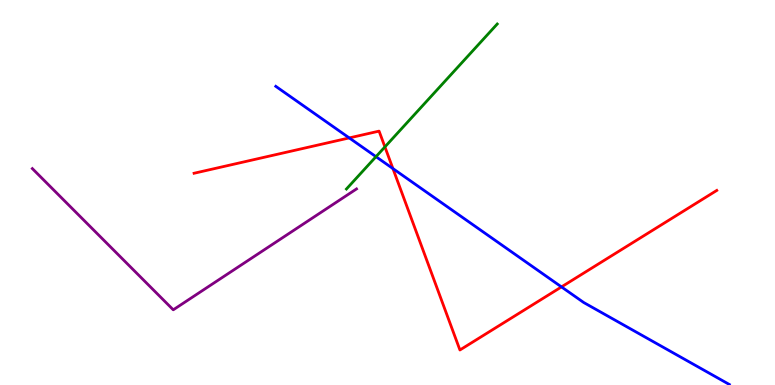[{'lines': ['blue', 'red'], 'intersections': [{'x': 4.51, 'y': 6.42}, {'x': 5.07, 'y': 5.62}, {'x': 7.24, 'y': 2.55}]}, {'lines': ['green', 'red'], 'intersections': [{'x': 4.97, 'y': 6.18}]}, {'lines': ['purple', 'red'], 'intersections': []}, {'lines': ['blue', 'green'], 'intersections': [{'x': 4.85, 'y': 5.93}]}, {'lines': ['blue', 'purple'], 'intersections': []}, {'lines': ['green', 'purple'], 'intersections': []}]